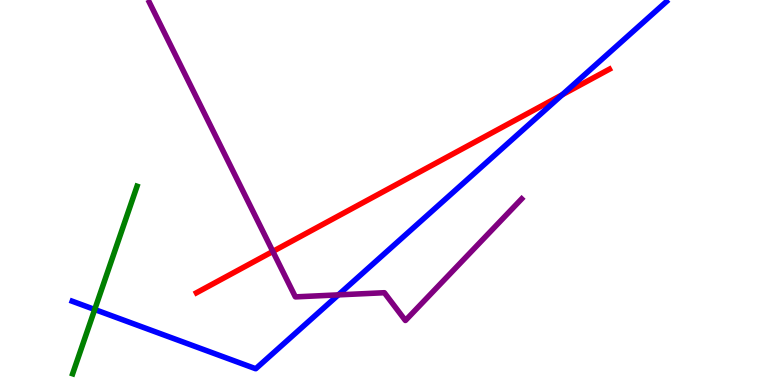[{'lines': ['blue', 'red'], 'intersections': [{'x': 7.25, 'y': 7.54}]}, {'lines': ['green', 'red'], 'intersections': []}, {'lines': ['purple', 'red'], 'intersections': [{'x': 3.52, 'y': 3.47}]}, {'lines': ['blue', 'green'], 'intersections': [{'x': 1.22, 'y': 1.96}]}, {'lines': ['blue', 'purple'], 'intersections': [{'x': 4.37, 'y': 2.34}]}, {'lines': ['green', 'purple'], 'intersections': []}]